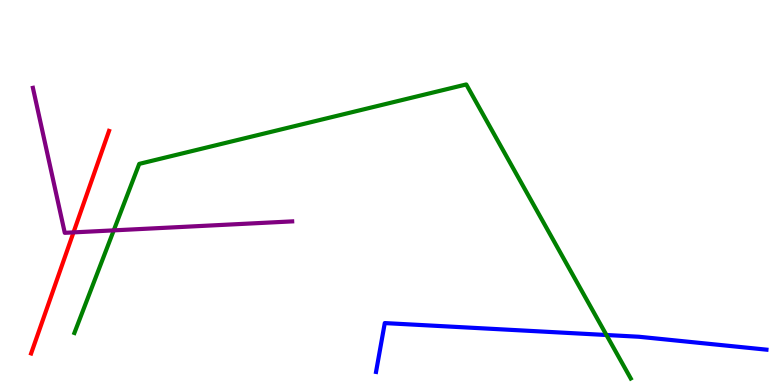[{'lines': ['blue', 'red'], 'intersections': []}, {'lines': ['green', 'red'], 'intersections': []}, {'lines': ['purple', 'red'], 'intersections': [{'x': 0.949, 'y': 3.96}]}, {'lines': ['blue', 'green'], 'intersections': [{'x': 7.82, 'y': 1.3}]}, {'lines': ['blue', 'purple'], 'intersections': []}, {'lines': ['green', 'purple'], 'intersections': [{'x': 1.47, 'y': 4.02}]}]